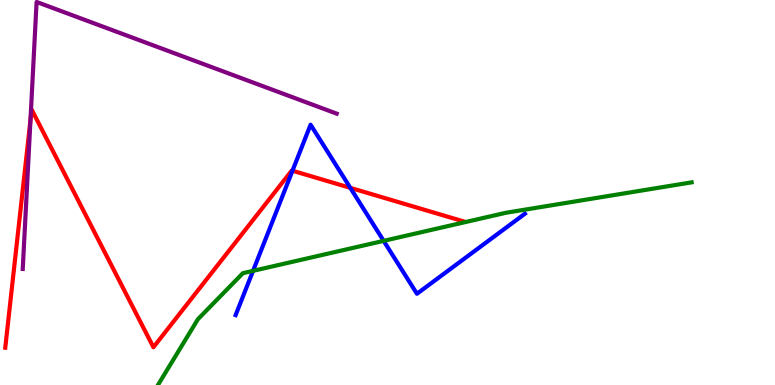[{'lines': ['blue', 'red'], 'intersections': [{'x': 3.77, 'y': 5.57}, {'x': 4.52, 'y': 5.12}]}, {'lines': ['green', 'red'], 'intersections': []}, {'lines': ['purple', 'red'], 'intersections': [{'x': 0.393, 'y': 6.88}]}, {'lines': ['blue', 'green'], 'intersections': [{'x': 3.27, 'y': 2.96}, {'x': 4.95, 'y': 3.74}]}, {'lines': ['blue', 'purple'], 'intersections': []}, {'lines': ['green', 'purple'], 'intersections': []}]